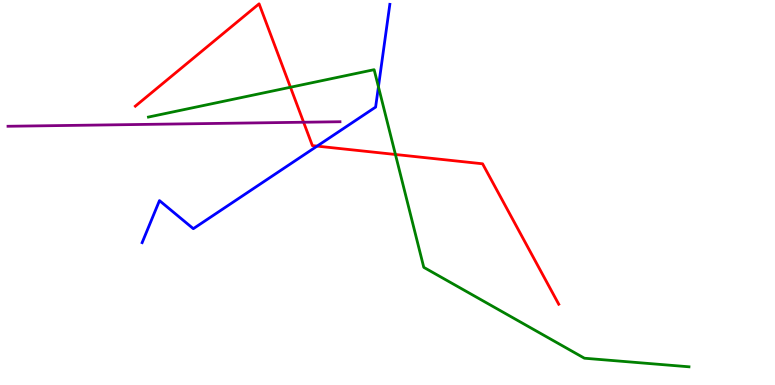[{'lines': ['blue', 'red'], 'intersections': [{'x': 4.09, 'y': 6.2}]}, {'lines': ['green', 'red'], 'intersections': [{'x': 3.75, 'y': 7.73}, {'x': 5.1, 'y': 5.99}]}, {'lines': ['purple', 'red'], 'intersections': [{'x': 3.92, 'y': 6.83}]}, {'lines': ['blue', 'green'], 'intersections': [{'x': 4.88, 'y': 7.75}]}, {'lines': ['blue', 'purple'], 'intersections': []}, {'lines': ['green', 'purple'], 'intersections': []}]